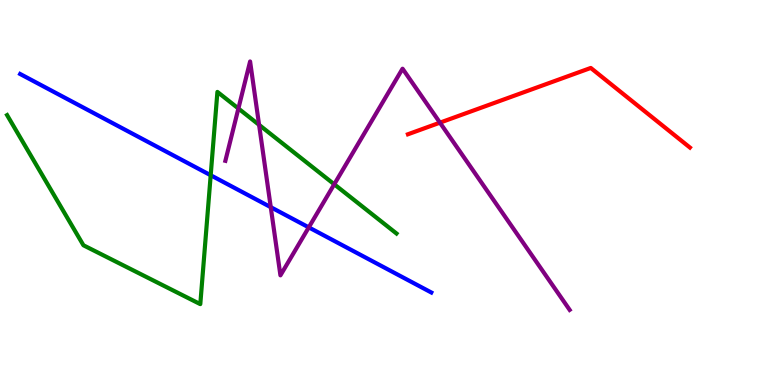[{'lines': ['blue', 'red'], 'intersections': []}, {'lines': ['green', 'red'], 'intersections': []}, {'lines': ['purple', 'red'], 'intersections': [{'x': 5.68, 'y': 6.81}]}, {'lines': ['blue', 'green'], 'intersections': [{'x': 2.72, 'y': 5.45}]}, {'lines': ['blue', 'purple'], 'intersections': [{'x': 3.49, 'y': 4.62}, {'x': 3.98, 'y': 4.09}]}, {'lines': ['green', 'purple'], 'intersections': [{'x': 3.08, 'y': 7.18}, {'x': 3.34, 'y': 6.76}, {'x': 4.31, 'y': 5.21}]}]